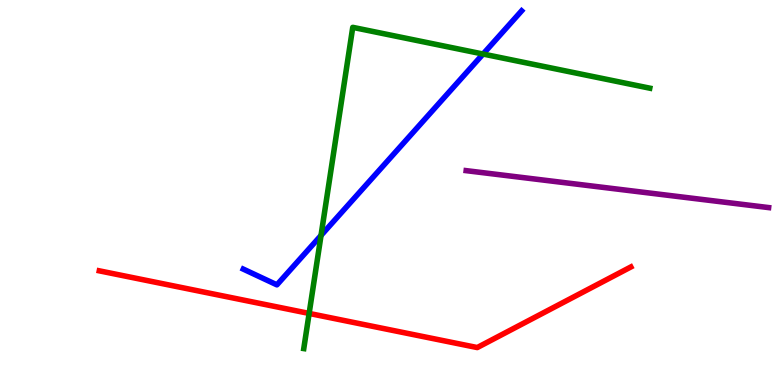[{'lines': ['blue', 'red'], 'intersections': []}, {'lines': ['green', 'red'], 'intersections': [{'x': 3.99, 'y': 1.86}]}, {'lines': ['purple', 'red'], 'intersections': []}, {'lines': ['blue', 'green'], 'intersections': [{'x': 4.14, 'y': 3.88}, {'x': 6.23, 'y': 8.6}]}, {'lines': ['blue', 'purple'], 'intersections': []}, {'lines': ['green', 'purple'], 'intersections': []}]